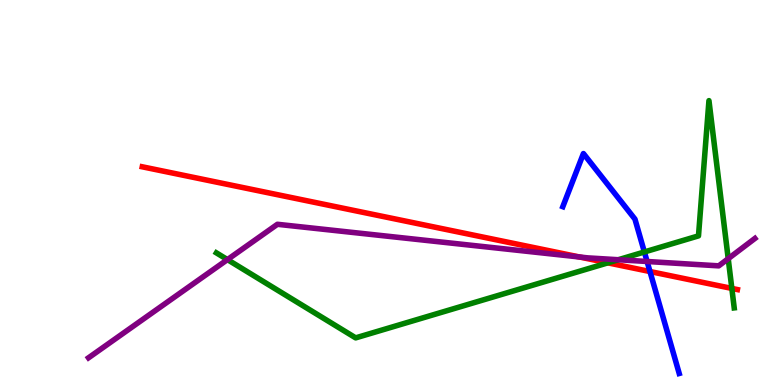[{'lines': ['blue', 'red'], 'intersections': [{'x': 8.39, 'y': 2.95}]}, {'lines': ['green', 'red'], 'intersections': [{'x': 7.84, 'y': 3.17}, {'x': 9.44, 'y': 2.51}]}, {'lines': ['purple', 'red'], 'intersections': [{'x': 7.48, 'y': 3.33}]}, {'lines': ['blue', 'green'], 'intersections': [{'x': 8.31, 'y': 3.46}]}, {'lines': ['blue', 'purple'], 'intersections': [{'x': 8.35, 'y': 3.21}]}, {'lines': ['green', 'purple'], 'intersections': [{'x': 2.93, 'y': 3.26}, {'x': 7.98, 'y': 3.25}, {'x': 9.4, 'y': 3.28}]}]